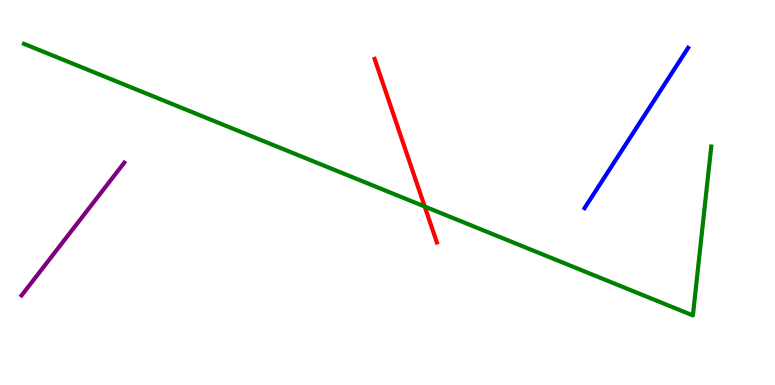[{'lines': ['blue', 'red'], 'intersections': []}, {'lines': ['green', 'red'], 'intersections': [{'x': 5.48, 'y': 4.64}]}, {'lines': ['purple', 'red'], 'intersections': []}, {'lines': ['blue', 'green'], 'intersections': []}, {'lines': ['blue', 'purple'], 'intersections': []}, {'lines': ['green', 'purple'], 'intersections': []}]